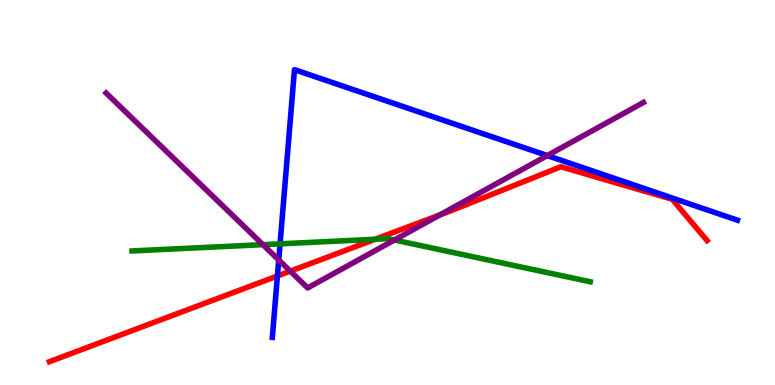[{'lines': ['blue', 'red'], 'intersections': [{'x': 3.58, 'y': 2.83}]}, {'lines': ['green', 'red'], 'intersections': [{'x': 4.84, 'y': 3.79}]}, {'lines': ['purple', 'red'], 'intersections': [{'x': 3.75, 'y': 2.96}, {'x': 5.68, 'y': 4.42}]}, {'lines': ['blue', 'green'], 'intersections': [{'x': 3.61, 'y': 3.67}]}, {'lines': ['blue', 'purple'], 'intersections': [{'x': 3.6, 'y': 3.25}, {'x': 7.06, 'y': 5.96}]}, {'lines': ['green', 'purple'], 'intersections': [{'x': 3.39, 'y': 3.65}, {'x': 5.09, 'y': 3.77}]}]